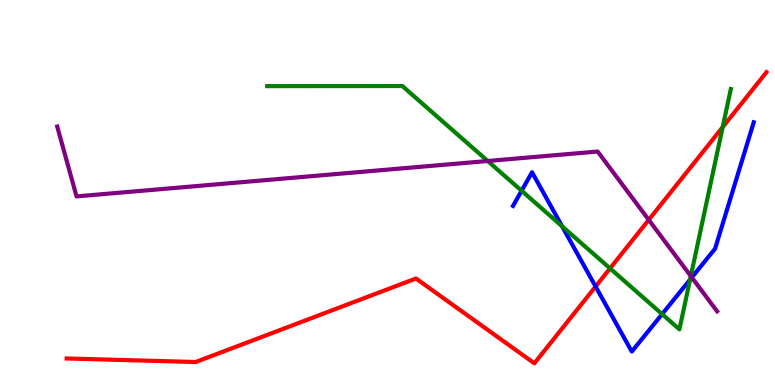[{'lines': ['blue', 'red'], 'intersections': [{'x': 7.69, 'y': 2.56}]}, {'lines': ['green', 'red'], 'intersections': [{'x': 7.87, 'y': 3.03}, {'x': 9.32, 'y': 6.7}]}, {'lines': ['purple', 'red'], 'intersections': [{'x': 8.37, 'y': 4.29}]}, {'lines': ['blue', 'green'], 'intersections': [{'x': 6.73, 'y': 5.05}, {'x': 7.25, 'y': 4.12}, {'x': 8.54, 'y': 1.84}, {'x': 8.9, 'y': 2.74}]}, {'lines': ['blue', 'purple'], 'intersections': [{'x': 8.93, 'y': 2.79}]}, {'lines': ['green', 'purple'], 'intersections': [{'x': 6.29, 'y': 5.82}, {'x': 8.91, 'y': 2.83}]}]